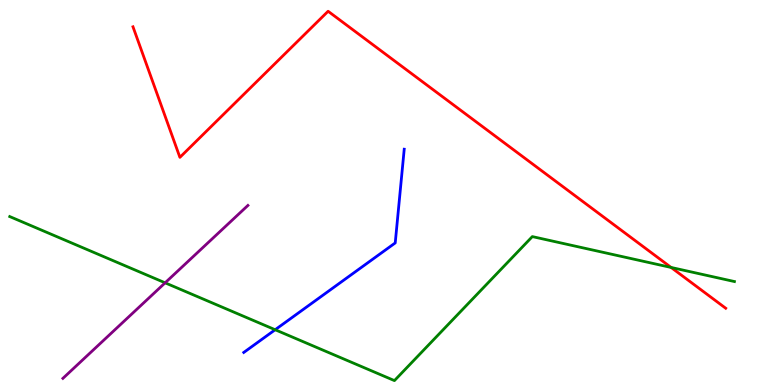[{'lines': ['blue', 'red'], 'intersections': []}, {'lines': ['green', 'red'], 'intersections': [{'x': 8.66, 'y': 3.05}]}, {'lines': ['purple', 'red'], 'intersections': []}, {'lines': ['blue', 'green'], 'intersections': [{'x': 3.55, 'y': 1.44}]}, {'lines': ['blue', 'purple'], 'intersections': []}, {'lines': ['green', 'purple'], 'intersections': [{'x': 2.13, 'y': 2.65}]}]